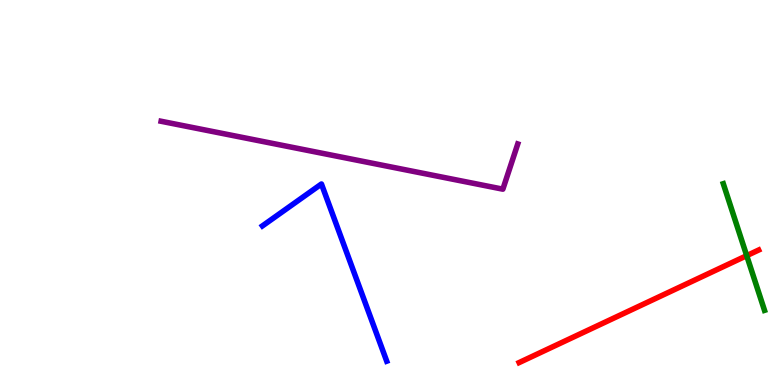[{'lines': ['blue', 'red'], 'intersections': []}, {'lines': ['green', 'red'], 'intersections': [{'x': 9.63, 'y': 3.36}]}, {'lines': ['purple', 'red'], 'intersections': []}, {'lines': ['blue', 'green'], 'intersections': []}, {'lines': ['blue', 'purple'], 'intersections': []}, {'lines': ['green', 'purple'], 'intersections': []}]